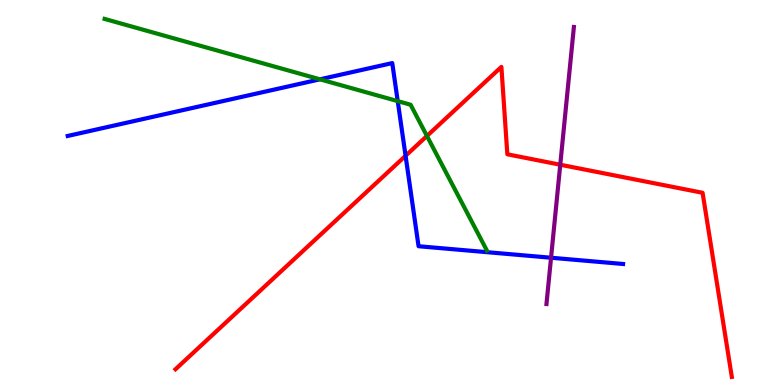[{'lines': ['blue', 'red'], 'intersections': [{'x': 5.23, 'y': 5.95}]}, {'lines': ['green', 'red'], 'intersections': [{'x': 5.51, 'y': 6.47}]}, {'lines': ['purple', 'red'], 'intersections': [{'x': 7.23, 'y': 5.72}]}, {'lines': ['blue', 'green'], 'intersections': [{'x': 4.13, 'y': 7.94}, {'x': 5.13, 'y': 7.37}]}, {'lines': ['blue', 'purple'], 'intersections': [{'x': 7.11, 'y': 3.31}]}, {'lines': ['green', 'purple'], 'intersections': []}]